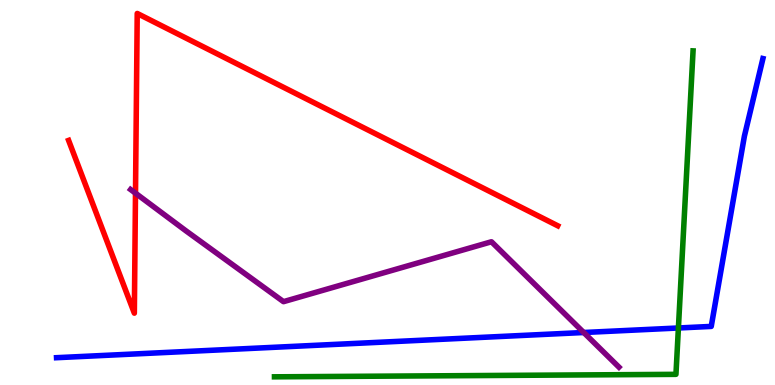[{'lines': ['blue', 'red'], 'intersections': []}, {'lines': ['green', 'red'], 'intersections': []}, {'lines': ['purple', 'red'], 'intersections': [{'x': 1.75, 'y': 4.98}]}, {'lines': ['blue', 'green'], 'intersections': [{'x': 8.75, 'y': 1.48}]}, {'lines': ['blue', 'purple'], 'intersections': [{'x': 7.53, 'y': 1.36}]}, {'lines': ['green', 'purple'], 'intersections': []}]